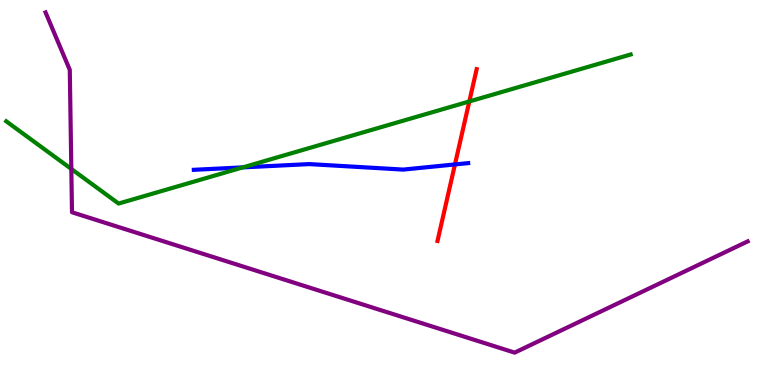[{'lines': ['blue', 'red'], 'intersections': [{'x': 5.87, 'y': 5.73}]}, {'lines': ['green', 'red'], 'intersections': [{'x': 6.06, 'y': 7.36}]}, {'lines': ['purple', 'red'], 'intersections': []}, {'lines': ['blue', 'green'], 'intersections': [{'x': 3.13, 'y': 5.65}]}, {'lines': ['blue', 'purple'], 'intersections': []}, {'lines': ['green', 'purple'], 'intersections': [{'x': 0.92, 'y': 5.61}]}]